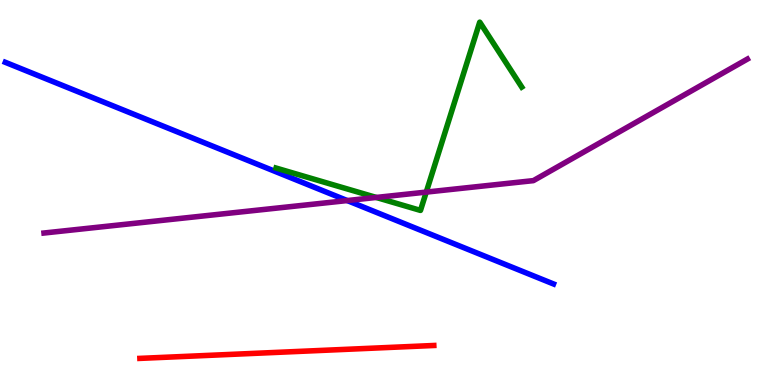[{'lines': ['blue', 'red'], 'intersections': []}, {'lines': ['green', 'red'], 'intersections': []}, {'lines': ['purple', 'red'], 'intersections': []}, {'lines': ['blue', 'green'], 'intersections': []}, {'lines': ['blue', 'purple'], 'intersections': [{'x': 4.48, 'y': 4.79}]}, {'lines': ['green', 'purple'], 'intersections': [{'x': 4.86, 'y': 4.87}, {'x': 5.5, 'y': 5.01}]}]